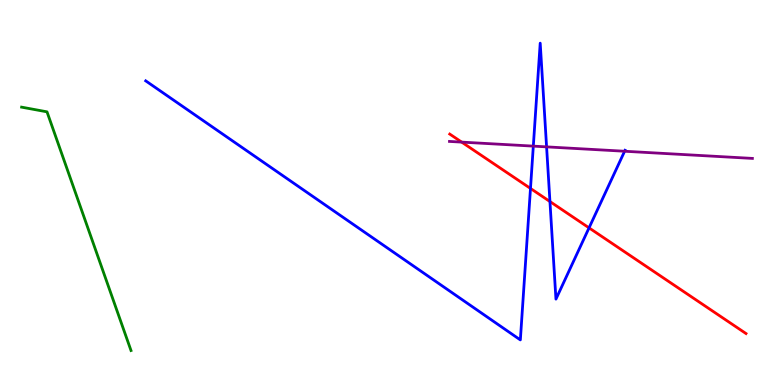[{'lines': ['blue', 'red'], 'intersections': [{'x': 6.84, 'y': 5.11}, {'x': 7.1, 'y': 4.77}, {'x': 7.6, 'y': 4.08}]}, {'lines': ['green', 'red'], 'intersections': []}, {'lines': ['purple', 'red'], 'intersections': [{'x': 5.96, 'y': 6.31}]}, {'lines': ['blue', 'green'], 'intersections': []}, {'lines': ['blue', 'purple'], 'intersections': [{'x': 6.88, 'y': 6.2}, {'x': 7.05, 'y': 6.19}, {'x': 8.06, 'y': 6.07}]}, {'lines': ['green', 'purple'], 'intersections': []}]